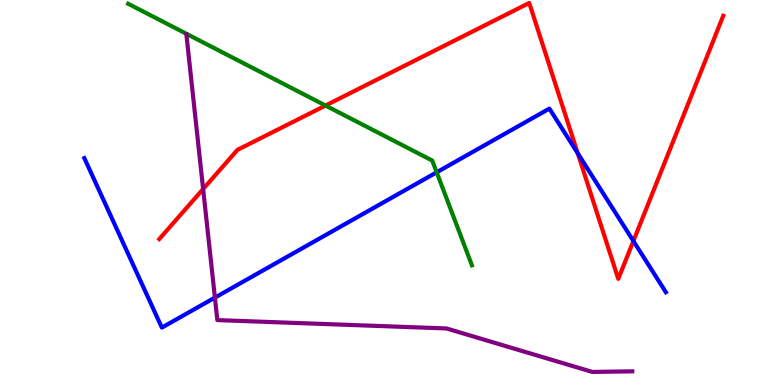[{'lines': ['blue', 'red'], 'intersections': [{'x': 7.45, 'y': 6.02}, {'x': 8.17, 'y': 3.74}]}, {'lines': ['green', 'red'], 'intersections': [{'x': 4.2, 'y': 7.26}]}, {'lines': ['purple', 'red'], 'intersections': [{'x': 2.62, 'y': 5.09}]}, {'lines': ['blue', 'green'], 'intersections': [{'x': 5.63, 'y': 5.52}]}, {'lines': ['blue', 'purple'], 'intersections': [{'x': 2.77, 'y': 2.27}]}, {'lines': ['green', 'purple'], 'intersections': []}]